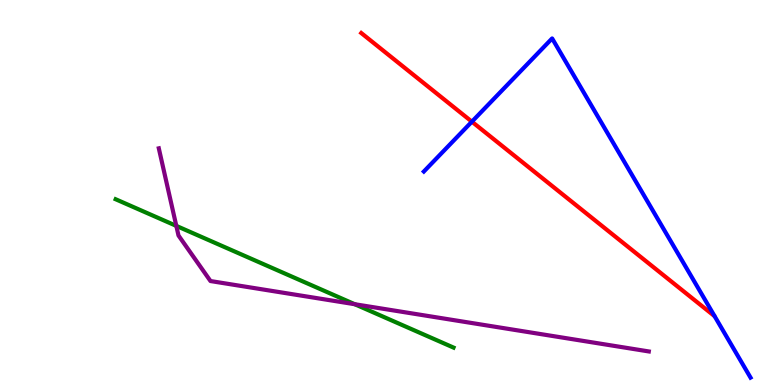[{'lines': ['blue', 'red'], 'intersections': [{'x': 6.09, 'y': 6.84}]}, {'lines': ['green', 'red'], 'intersections': []}, {'lines': ['purple', 'red'], 'intersections': []}, {'lines': ['blue', 'green'], 'intersections': []}, {'lines': ['blue', 'purple'], 'intersections': []}, {'lines': ['green', 'purple'], 'intersections': [{'x': 2.28, 'y': 4.13}, {'x': 4.58, 'y': 2.1}]}]